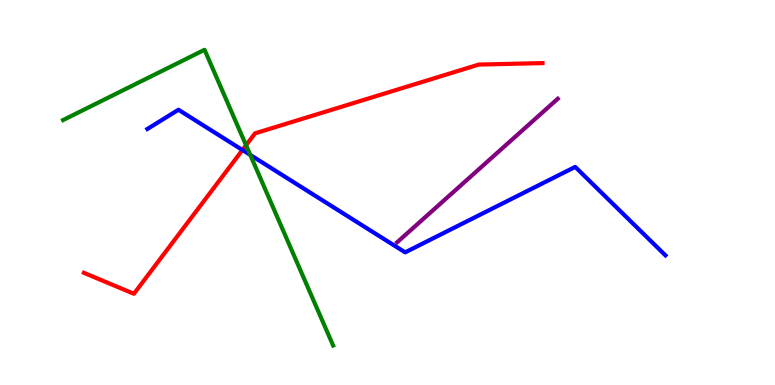[{'lines': ['blue', 'red'], 'intersections': [{'x': 3.13, 'y': 6.1}]}, {'lines': ['green', 'red'], 'intersections': [{'x': 3.17, 'y': 6.23}]}, {'lines': ['purple', 'red'], 'intersections': []}, {'lines': ['blue', 'green'], 'intersections': [{'x': 3.23, 'y': 5.98}]}, {'lines': ['blue', 'purple'], 'intersections': []}, {'lines': ['green', 'purple'], 'intersections': []}]